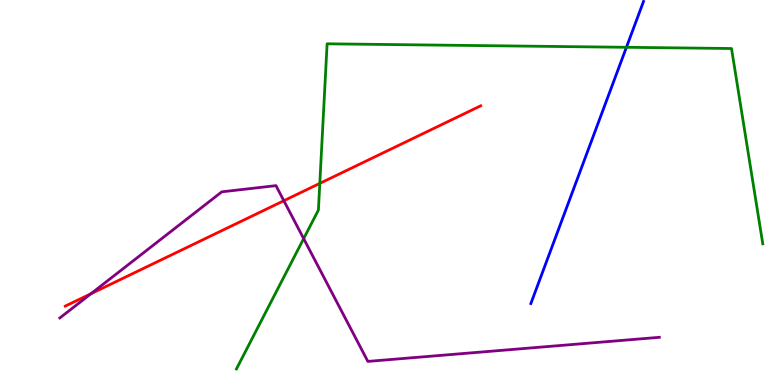[{'lines': ['blue', 'red'], 'intersections': []}, {'lines': ['green', 'red'], 'intersections': [{'x': 4.13, 'y': 5.24}]}, {'lines': ['purple', 'red'], 'intersections': [{'x': 1.17, 'y': 2.37}, {'x': 3.66, 'y': 4.79}]}, {'lines': ['blue', 'green'], 'intersections': [{'x': 8.08, 'y': 8.77}]}, {'lines': ['blue', 'purple'], 'intersections': []}, {'lines': ['green', 'purple'], 'intersections': [{'x': 3.92, 'y': 3.8}]}]